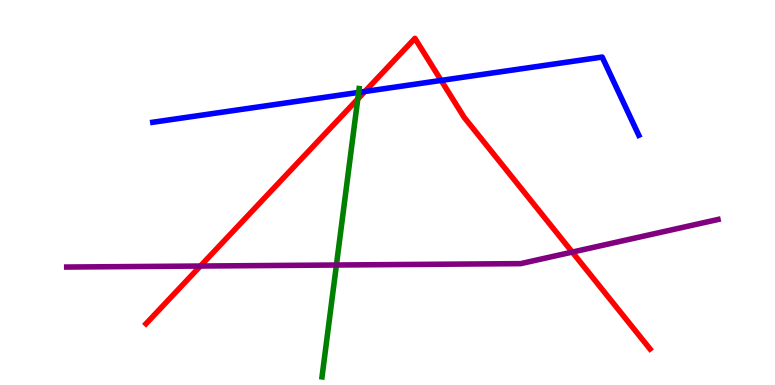[{'lines': ['blue', 'red'], 'intersections': [{'x': 4.71, 'y': 7.62}, {'x': 5.69, 'y': 7.91}]}, {'lines': ['green', 'red'], 'intersections': [{'x': 4.62, 'y': 7.43}]}, {'lines': ['purple', 'red'], 'intersections': [{'x': 2.59, 'y': 3.09}, {'x': 7.38, 'y': 3.45}]}, {'lines': ['blue', 'green'], 'intersections': [{'x': 4.63, 'y': 7.6}]}, {'lines': ['blue', 'purple'], 'intersections': []}, {'lines': ['green', 'purple'], 'intersections': [{'x': 4.34, 'y': 3.12}]}]